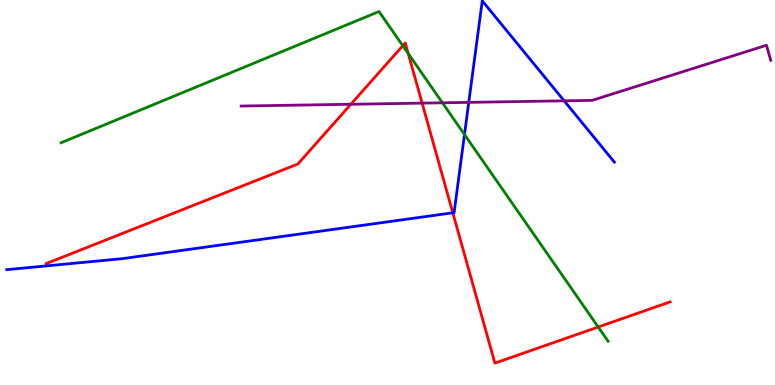[{'lines': ['blue', 'red'], 'intersections': [{'x': 5.84, 'y': 4.47}]}, {'lines': ['green', 'red'], 'intersections': [{'x': 5.2, 'y': 8.81}, {'x': 5.27, 'y': 8.61}, {'x': 7.72, 'y': 1.51}]}, {'lines': ['purple', 'red'], 'intersections': [{'x': 4.53, 'y': 7.29}, {'x': 5.45, 'y': 7.32}]}, {'lines': ['blue', 'green'], 'intersections': [{'x': 5.99, 'y': 6.51}]}, {'lines': ['blue', 'purple'], 'intersections': [{'x': 6.05, 'y': 7.34}, {'x': 7.28, 'y': 7.38}]}, {'lines': ['green', 'purple'], 'intersections': [{'x': 5.71, 'y': 7.33}]}]